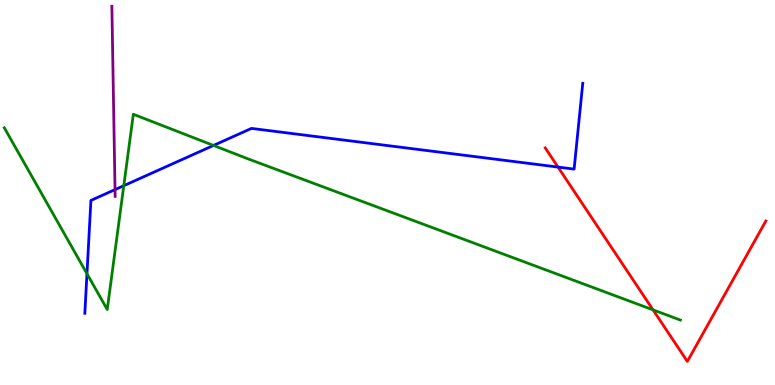[{'lines': ['blue', 'red'], 'intersections': [{'x': 7.2, 'y': 5.66}]}, {'lines': ['green', 'red'], 'intersections': [{'x': 8.43, 'y': 1.95}]}, {'lines': ['purple', 'red'], 'intersections': []}, {'lines': ['blue', 'green'], 'intersections': [{'x': 1.12, 'y': 2.89}, {'x': 1.6, 'y': 5.18}, {'x': 2.75, 'y': 6.22}]}, {'lines': ['blue', 'purple'], 'intersections': [{'x': 1.48, 'y': 5.07}]}, {'lines': ['green', 'purple'], 'intersections': []}]